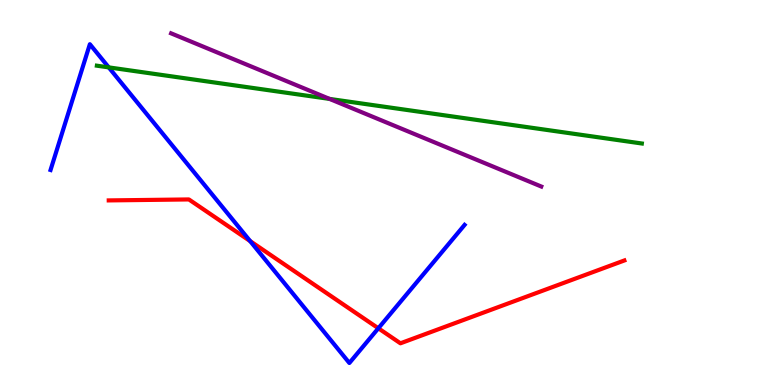[{'lines': ['blue', 'red'], 'intersections': [{'x': 3.23, 'y': 3.74}, {'x': 4.88, 'y': 1.47}]}, {'lines': ['green', 'red'], 'intersections': []}, {'lines': ['purple', 'red'], 'intersections': []}, {'lines': ['blue', 'green'], 'intersections': [{'x': 1.4, 'y': 8.25}]}, {'lines': ['blue', 'purple'], 'intersections': []}, {'lines': ['green', 'purple'], 'intersections': [{'x': 4.25, 'y': 7.43}]}]